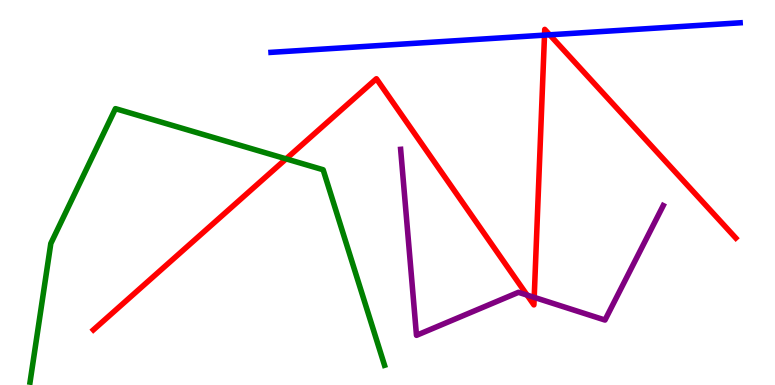[{'lines': ['blue', 'red'], 'intersections': [{'x': 7.03, 'y': 9.09}, {'x': 7.09, 'y': 9.1}]}, {'lines': ['green', 'red'], 'intersections': [{'x': 3.69, 'y': 5.87}]}, {'lines': ['purple', 'red'], 'intersections': [{'x': 6.8, 'y': 2.34}, {'x': 6.89, 'y': 2.28}]}, {'lines': ['blue', 'green'], 'intersections': []}, {'lines': ['blue', 'purple'], 'intersections': []}, {'lines': ['green', 'purple'], 'intersections': []}]